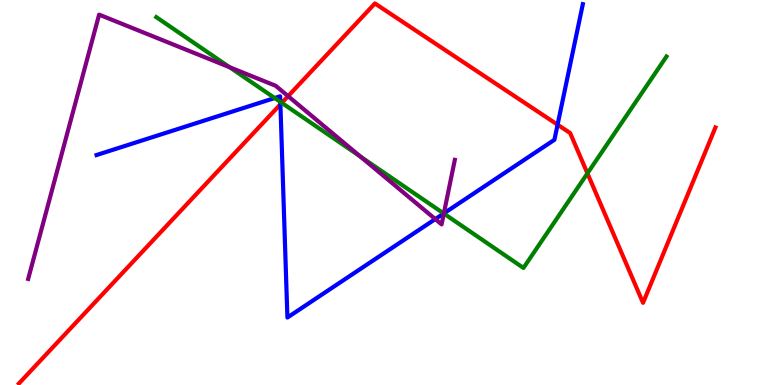[{'lines': ['blue', 'red'], 'intersections': [{'x': 3.62, 'y': 7.29}, {'x': 7.19, 'y': 6.76}]}, {'lines': ['green', 'red'], 'intersections': [{'x': 3.64, 'y': 7.33}, {'x': 7.58, 'y': 5.5}]}, {'lines': ['purple', 'red'], 'intersections': [{'x': 3.72, 'y': 7.5}]}, {'lines': ['blue', 'green'], 'intersections': [{'x': 3.54, 'y': 7.45}, {'x': 3.62, 'y': 7.35}, {'x': 5.73, 'y': 4.46}]}, {'lines': ['blue', 'purple'], 'intersections': [{'x': 5.62, 'y': 4.31}, {'x': 5.73, 'y': 4.46}]}, {'lines': ['green', 'purple'], 'intersections': [{'x': 2.96, 'y': 8.25}, {'x': 4.65, 'y': 5.93}, {'x': 5.73, 'y': 4.45}]}]